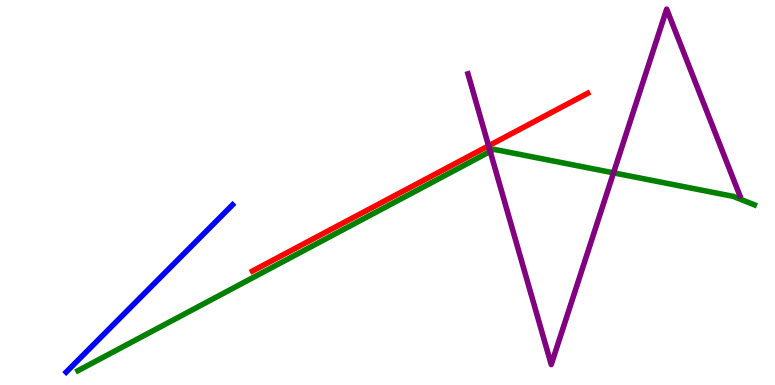[{'lines': ['blue', 'red'], 'intersections': []}, {'lines': ['green', 'red'], 'intersections': []}, {'lines': ['purple', 'red'], 'intersections': [{'x': 6.3, 'y': 6.21}]}, {'lines': ['blue', 'green'], 'intersections': []}, {'lines': ['blue', 'purple'], 'intersections': []}, {'lines': ['green', 'purple'], 'intersections': [{'x': 6.33, 'y': 6.07}, {'x': 7.92, 'y': 5.51}]}]